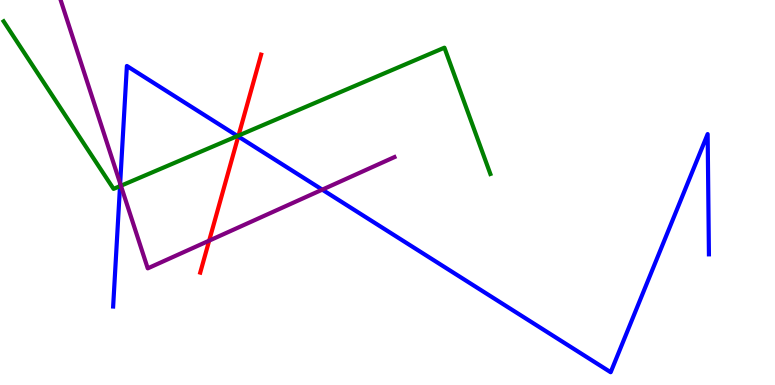[{'lines': ['blue', 'red'], 'intersections': [{'x': 3.07, 'y': 6.46}]}, {'lines': ['green', 'red'], 'intersections': [{'x': 3.08, 'y': 6.48}]}, {'lines': ['purple', 'red'], 'intersections': [{'x': 2.7, 'y': 3.75}]}, {'lines': ['blue', 'green'], 'intersections': [{'x': 1.55, 'y': 5.17}, {'x': 3.06, 'y': 6.47}]}, {'lines': ['blue', 'purple'], 'intersections': [{'x': 1.55, 'y': 5.24}, {'x': 4.16, 'y': 5.07}]}, {'lines': ['green', 'purple'], 'intersections': [{'x': 1.56, 'y': 5.18}]}]